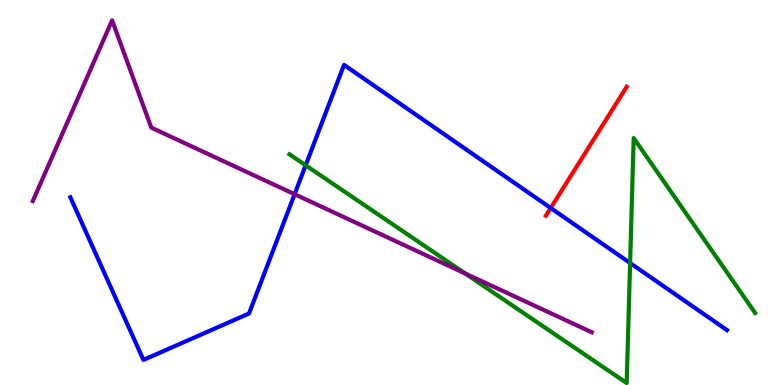[{'lines': ['blue', 'red'], 'intersections': [{'x': 7.11, 'y': 4.6}]}, {'lines': ['green', 'red'], 'intersections': []}, {'lines': ['purple', 'red'], 'intersections': []}, {'lines': ['blue', 'green'], 'intersections': [{'x': 3.94, 'y': 5.71}, {'x': 8.13, 'y': 3.17}]}, {'lines': ['blue', 'purple'], 'intersections': [{'x': 3.8, 'y': 4.96}]}, {'lines': ['green', 'purple'], 'intersections': [{'x': 6.0, 'y': 2.9}]}]